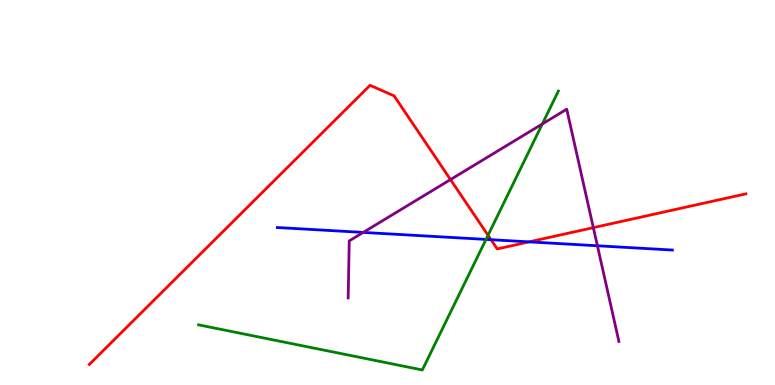[{'lines': ['blue', 'red'], 'intersections': [{'x': 6.34, 'y': 3.77}, {'x': 6.83, 'y': 3.72}]}, {'lines': ['green', 'red'], 'intersections': [{'x': 6.3, 'y': 3.89}]}, {'lines': ['purple', 'red'], 'intersections': [{'x': 5.81, 'y': 5.34}, {'x': 7.66, 'y': 4.09}]}, {'lines': ['blue', 'green'], 'intersections': [{'x': 6.27, 'y': 3.78}]}, {'lines': ['blue', 'purple'], 'intersections': [{'x': 4.69, 'y': 3.96}, {'x': 7.71, 'y': 3.62}]}, {'lines': ['green', 'purple'], 'intersections': [{'x': 7.0, 'y': 6.78}]}]